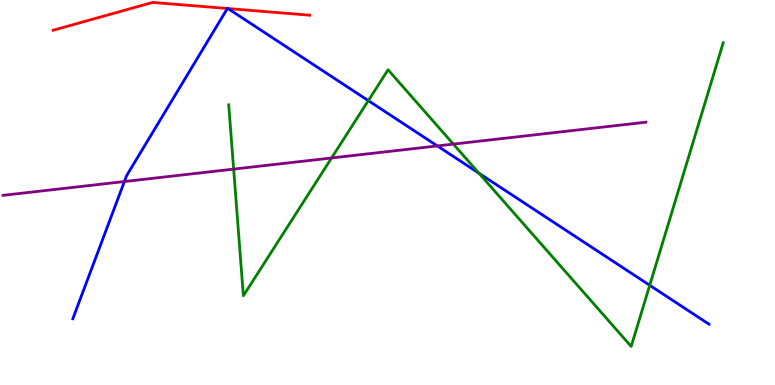[{'lines': ['blue', 'red'], 'intersections': [{'x': 2.93, 'y': 9.78}, {'x': 2.94, 'y': 9.78}]}, {'lines': ['green', 'red'], 'intersections': []}, {'lines': ['purple', 'red'], 'intersections': []}, {'lines': ['blue', 'green'], 'intersections': [{'x': 4.75, 'y': 7.39}, {'x': 6.18, 'y': 5.5}, {'x': 8.38, 'y': 2.59}]}, {'lines': ['blue', 'purple'], 'intersections': [{'x': 1.61, 'y': 5.28}, {'x': 5.64, 'y': 6.21}]}, {'lines': ['green', 'purple'], 'intersections': [{'x': 3.01, 'y': 5.61}, {'x': 4.28, 'y': 5.9}, {'x': 5.85, 'y': 6.26}]}]